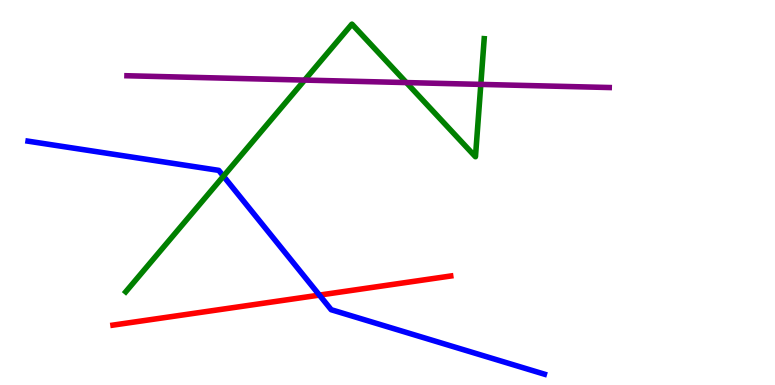[{'lines': ['blue', 'red'], 'intersections': [{'x': 4.12, 'y': 2.34}]}, {'lines': ['green', 'red'], 'intersections': []}, {'lines': ['purple', 'red'], 'intersections': []}, {'lines': ['blue', 'green'], 'intersections': [{'x': 2.88, 'y': 5.42}]}, {'lines': ['blue', 'purple'], 'intersections': []}, {'lines': ['green', 'purple'], 'intersections': [{'x': 3.93, 'y': 7.92}, {'x': 5.24, 'y': 7.86}, {'x': 6.2, 'y': 7.81}]}]